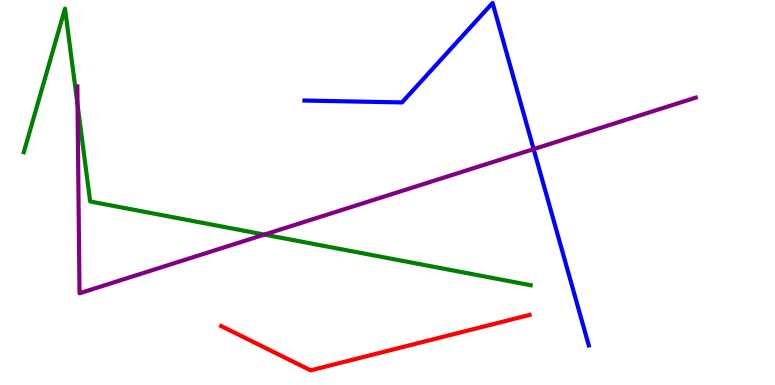[{'lines': ['blue', 'red'], 'intersections': []}, {'lines': ['green', 'red'], 'intersections': []}, {'lines': ['purple', 'red'], 'intersections': []}, {'lines': ['blue', 'green'], 'intersections': []}, {'lines': ['blue', 'purple'], 'intersections': [{'x': 6.89, 'y': 6.13}]}, {'lines': ['green', 'purple'], 'intersections': [{'x': 1.0, 'y': 7.28}, {'x': 3.41, 'y': 3.91}]}]